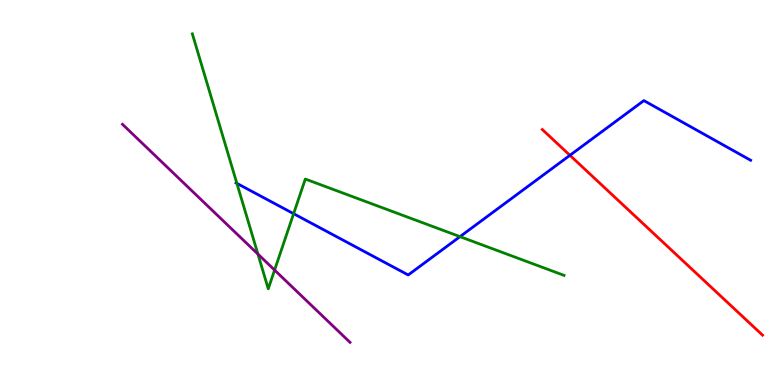[{'lines': ['blue', 'red'], 'intersections': [{'x': 7.35, 'y': 5.97}]}, {'lines': ['green', 'red'], 'intersections': []}, {'lines': ['purple', 'red'], 'intersections': []}, {'lines': ['blue', 'green'], 'intersections': [{'x': 3.06, 'y': 5.24}, {'x': 3.79, 'y': 4.45}, {'x': 5.94, 'y': 3.85}]}, {'lines': ['blue', 'purple'], 'intersections': []}, {'lines': ['green', 'purple'], 'intersections': [{'x': 3.33, 'y': 3.4}, {'x': 3.54, 'y': 2.99}]}]